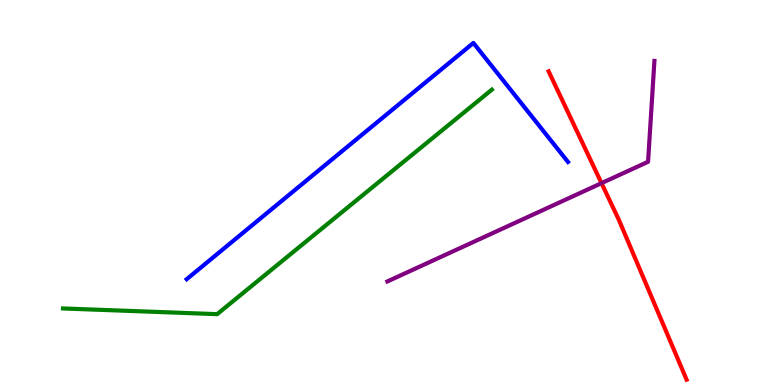[{'lines': ['blue', 'red'], 'intersections': []}, {'lines': ['green', 'red'], 'intersections': []}, {'lines': ['purple', 'red'], 'intersections': [{'x': 7.76, 'y': 5.24}]}, {'lines': ['blue', 'green'], 'intersections': []}, {'lines': ['blue', 'purple'], 'intersections': []}, {'lines': ['green', 'purple'], 'intersections': []}]